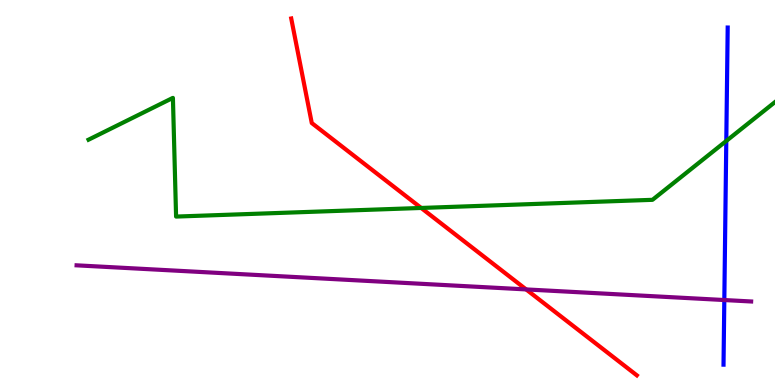[{'lines': ['blue', 'red'], 'intersections': []}, {'lines': ['green', 'red'], 'intersections': [{'x': 5.43, 'y': 4.6}]}, {'lines': ['purple', 'red'], 'intersections': [{'x': 6.79, 'y': 2.48}]}, {'lines': ['blue', 'green'], 'intersections': [{'x': 9.37, 'y': 6.34}]}, {'lines': ['blue', 'purple'], 'intersections': [{'x': 9.35, 'y': 2.21}]}, {'lines': ['green', 'purple'], 'intersections': []}]